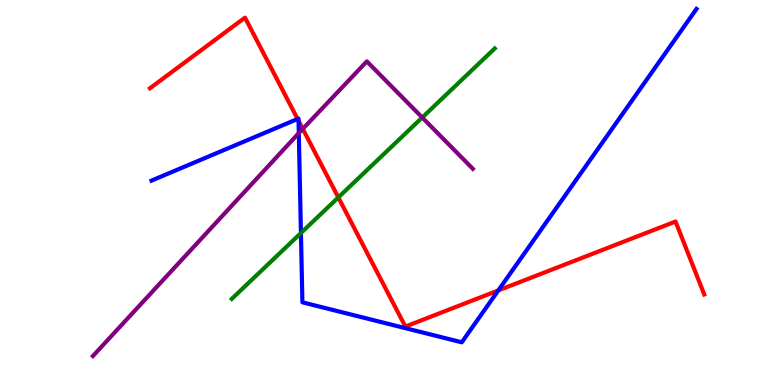[{'lines': ['blue', 'red'], 'intersections': [{'x': 3.84, 'y': 6.91}, {'x': 3.85, 'y': 6.86}, {'x': 6.43, 'y': 2.46}]}, {'lines': ['green', 'red'], 'intersections': [{'x': 4.37, 'y': 4.87}]}, {'lines': ['purple', 'red'], 'intersections': [{'x': 3.91, 'y': 6.65}]}, {'lines': ['blue', 'green'], 'intersections': [{'x': 3.88, 'y': 3.95}]}, {'lines': ['blue', 'purple'], 'intersections': [{'x': 3.86, 'y': 6.54}]}, {'lines': ['green', 'purple'], 'intersections': [{'x': 5.45, 'y': 6.95}]}]